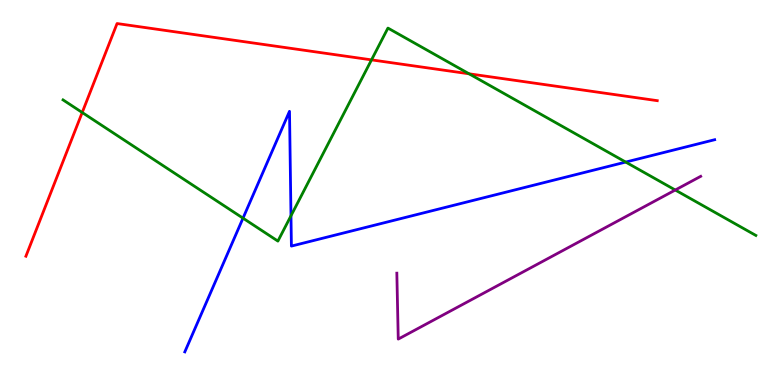[{'lines': ['blue', 'red'], 'intersections': []}, {'lines': ['green', 'red'], 'intersections': [{'x': 1.06, 'y': 7.08}, {'x': 4.79, 'y': 8.44}, {'x': 6.05, 'y': 8.08}]}, {'lines': ['purple', 'red'], 'intersections': []}, {'lines': ['blue', 'green'], 'intersections': [{'x': 3.14, 'y': 4.33}, {'x': 3.75, 'y': 4.4}, {'x': 8.07, 'y': 5.79}]}, {'lines': ['blue', 'purple'], 'intersections': []}, {'lines': ['green', 'purple'], 'intersections': [{'x': 8.71, 'y': 5.06}]}]